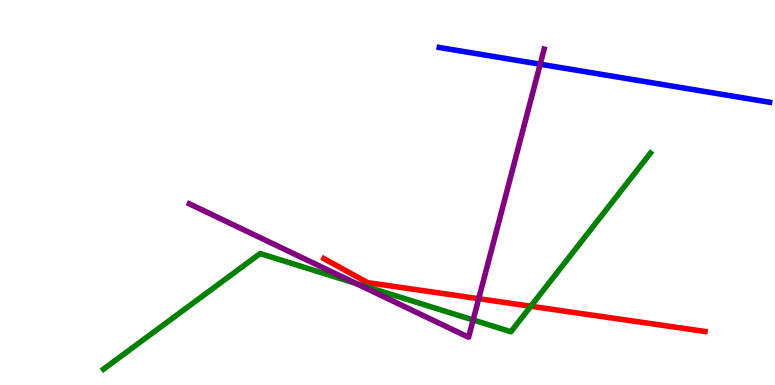[{'lines': ['blue', 'red'], 'intersections': []}, {'lines': ['green', 'red'], 'intersections': [{'x': 6.85, 'y': 2.05}]}, {'lines': ['purple', 'red'], 'intersections': [{'x': 6.18, 'y': 2.24}]}, {'lines': ['blue', 'green'], 'intersections': []}, {'lines': ['blue', 'purple'], 'intersections': [{'x': 6.97, 'y': 8.33}]}, {'lines': ['green', 'purple'], 'intersections': [{'x': 4.59, 'y': 2.64}, {'x': 6.11, 'y': 1.69}]}]